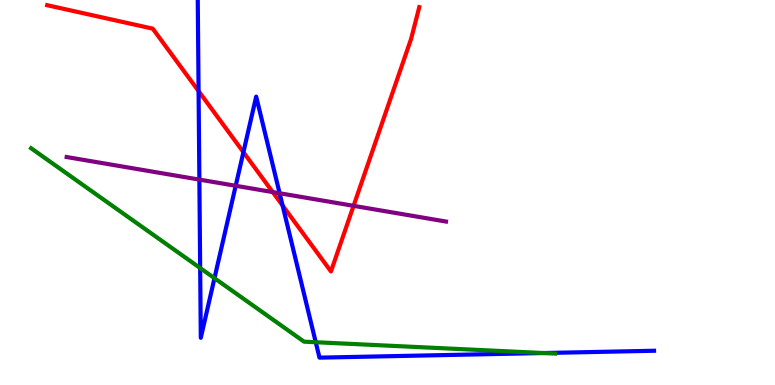[{'lines': ['blue', 'red'], 'intersections': [{'x': 2.56, 'y': 7.63}, {'x': 3.14, 'y': 6.05}, {'x': 3.65, 'y': 4.66}]}, {'lines': ['green', 'red'], 'intersections': []}, {'lines': ['purple', 'red'], 'intersections': [{'x': 3.52, 'y': 5.01}, {'x': 4.56, 'y': 4.65}]}, {'lines': ['blue', 'green'], 'intersections': [{'x': 2.58, 'y': 3.04}, {'x': 2.77, 'y': 2.77}, {'x': 4.07, 'y': 1.11}, {'x': 7.01, 'y': 0.83}]}, {'lines': ['blue', 'purple'], 'intersections': [{'x': 2.57, 'y': 5.33}, {'x': 3.04, 'y': 5.17}, {'x': 3.61, 'y': 4.98}]}, {'lines': ['green', 'purple'], 'intersections': []}]